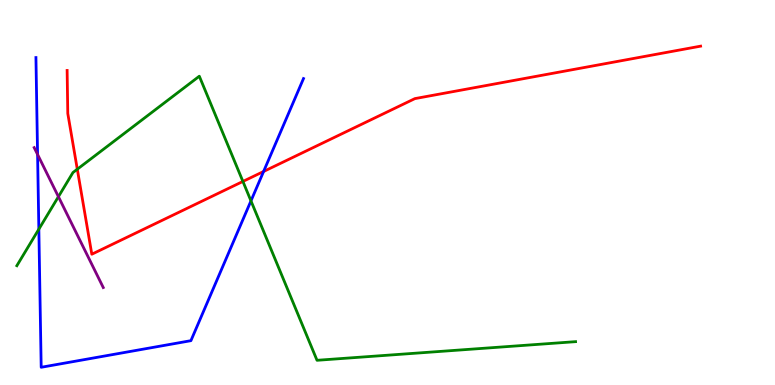[{'lines': ['blue', 'red'], 'intersections': [{'x': 3.4, 'y': 5.55}]}, {'lines': ['green', 'red'], 'intersections': [{'x': 0.997, 'y': 5.6}, {'x': 3.13, 'y': 5.29}]}, {'lines': ['purple', 'red'], 'intersections': []}, {'lines': ['blue', 'green'], 'intersections': [{'x': 0.501, 'y': 4.05}, {'x': 3.24, 'y': 4.78}]}, {'lines': ['blue', 'purple'], 'intersections': [{'x': 0.485, 'y': 5.99}]}, {'lines': ['green', 'purple'], 'intersections': [{'x': 0.754, 'y': 4.89}]}]